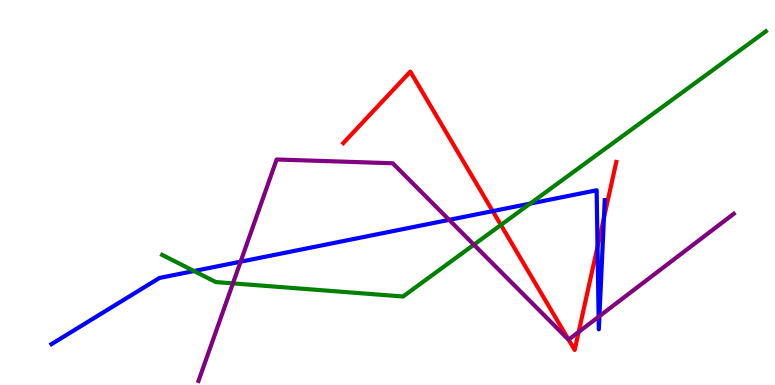[{'lines': ['blue', 'red'], 'intersections': [{'x': 6.36, 'y': 4.52}, {'x': 7.71, 'y': 3.59}, {'x': 7.79, 'y': 4.34}]}, {'lines': ['green', 'red'], 'intersections': [{'x': 6.46, 'y': 4.16}]}, {'lines': ['purple', 'red'], 'intersections': [{'x': 7.34, 'y': 1.18}, {'x': 7.47, 'y': 1.38}]}, {'lines': ['blue', 'green'], 'intersections': [{'x': 2.5, 'y': 2.96}, {'x': 6.84, 'y': 4.71}]}, {'lines': ['blue', 'purple'], 'intersections': [{'x': 3.1, 'y': 3.2}, {'x': 5.8, 'y': 4.29}, {'x': 7.72, 'y': 1.77}, {'x': 7.73, 'y': 1.79}]}, {'lines': ['green', 'purple'], 'intersections': [{'x': 3.01, 'y': 2.64}, {'x': 6.11, 'y': 3.64}]}]